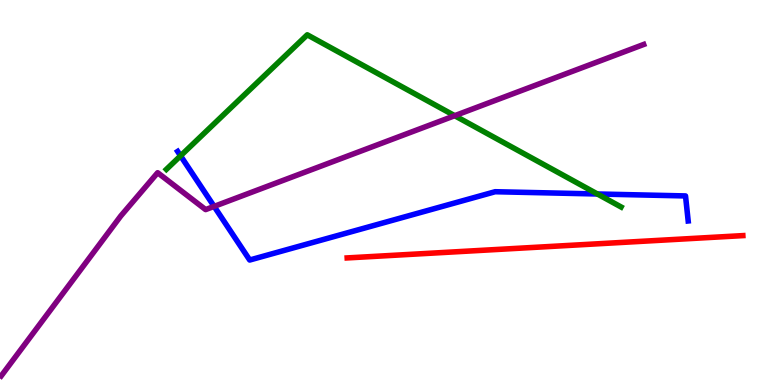[{'lines': ['blue', 'red'], 'intersections': []}, {'lines': ['green', 'red'], 'intersections': []}, {'lines': ['purple', 'red'], 'intersections': []}, {'lines': ['blue', 'green'], 'intersections': [{'x': 2.33, 'y': 5.95}, {'x': 7.71, 'y': 4.96}]}, {'lines': ['blue', 'purple'], 'intersections': [{'x': 2.76, 'y': 4.64}]}, {'lines': ['green', 'purple'], 'intersections': [{'x': 5.87, 'y': 6.99}]}]